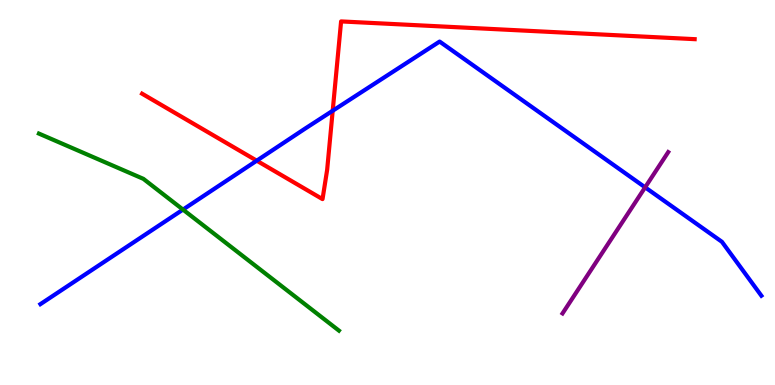[{'lines': ['blue', 'red'], 'intersections': [{'x': 3.31, 'y': 5.83}, {'x': 4.29, 'y': 7.12}]}, {'lines': ['green', 'red'], 'intersections': []}, {'lines': ['purple', 'red'], 'intersections': []}, {'lines': ['blue', 'green'], 'intersections': [{'x': 2.36, 'y': 4.56}]}, {'lines': ['blue', 'purple'], 'intersections': [{'x': 8.32, 'y': 5.13}]}, {'lines': ['green', 'purple'], 'intersections': []}]